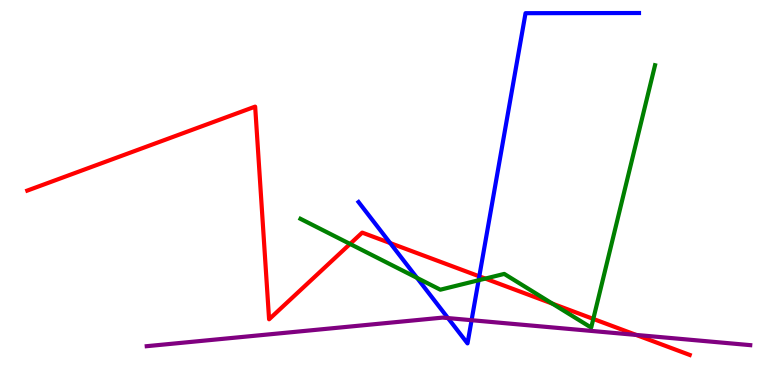[{'lines': ['blue', 'red'], 'intersections': [{'x': 5.03, 'y': 3.69}, {'x': 6.18, 'y': 2.82}]}, {'lines': ['green', 'red'], 'intersections': [{'x': 4.52, 'y': 3.66}, {'x': 6.26, 'y': 2.76}, {'x': 7.13, 'y': 2.11}, {'x': 7.66, 'y': 1.72}]}, {'lines': ['purple', 'red'], 'intersections': [{'x': 8.21, 'y': 1.3}]}, {'lines': ['blue', 'green'], 'intersections': [{'x': 5.38, 'y': 2.78}, {'x': 6.18, 'y': 2.72}]}, {'lines': ['blue', 'purple'], 'intersections': [{'x': 5.78, 'y': 1.74}, {'x': 6.08, 'y': 1.68}]}, {'lines': ['green', 'purple'], 'intersections': []}]